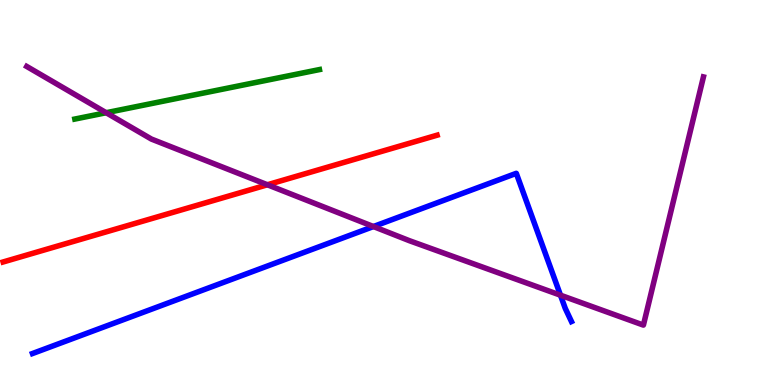[{'lines': ['blue', 'red'], 'intersections': []}, {'lines': ['green', 'red'], 'intersections': []}, {'lines': ['purple', 'red'], 'intersections': [{'x': 3.45, 'y': 5.2}]}, {'lines': ['blue', 'green'], 'intersections': []}, {'lines': ['blue', 'purple'], 'intersections': [{'x': 4.82, 'y': 4.12}, {'x': 7.23, 'y': 2.33}]}, {'lines': ['green', 'purple'], 'intersections': [{'x': 1.37, 'y': 7.07}]}]